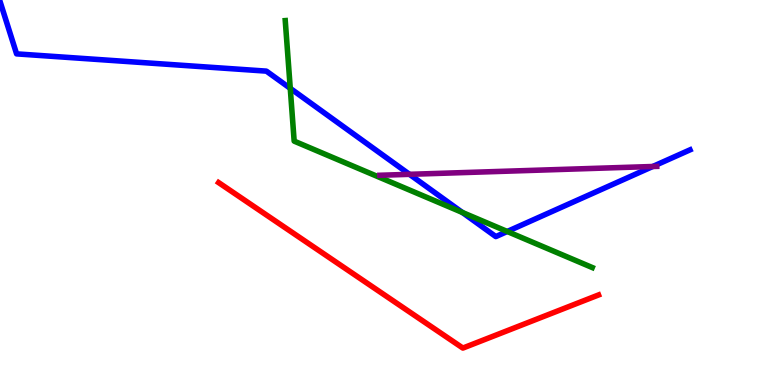[{'lines': ['blue', 'red'], 'intersections': []}, {'lines': ['green', 'red'], 'intersections': []}, {'lines': ['purple', 'red'], 'intersections': []}, {'lines': ['blue', 'green'], 'intersections': [{'x': 3.75, 'y': 7.71}, {'x': 5.97, 'y': 4.48}, {'x': 6.55, 'y': 3.99}]}, {'lines': ['blue', 'purple'], 'intersections': [{'x': 5.28, 'y': 5.47}, {'x': 8.42, 'y': 5.68}]}, {'lines': ['green', 'purple'], 'intersections': []}]